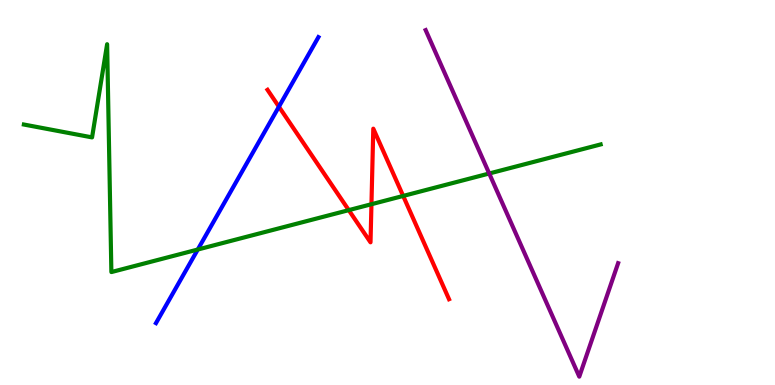[{'lines': ['blue', 'red'], 'intersections': [{'x': 3.6, 'y': 7.23}]}, {'lines': ['green', 'red'], 'intersections': [{'x': 4.5, 'y': 4.54}, {'x': 4.79, 'y': 4.7}, {'x': 5.2, 'y': 4.91}]}, {'lines': ['purple', 'red'], 'intersections': []}, {'lines': ['blue', 'green'], 'intersections': [{'x': 2.55, 'y': 3.52}]}, {'lines': ['blue', 'purple'], 'intersections': []}, {'lines': ['green', 'purple'], 'intersections': [{'x': 6.31, 'y': 5.49}]}]